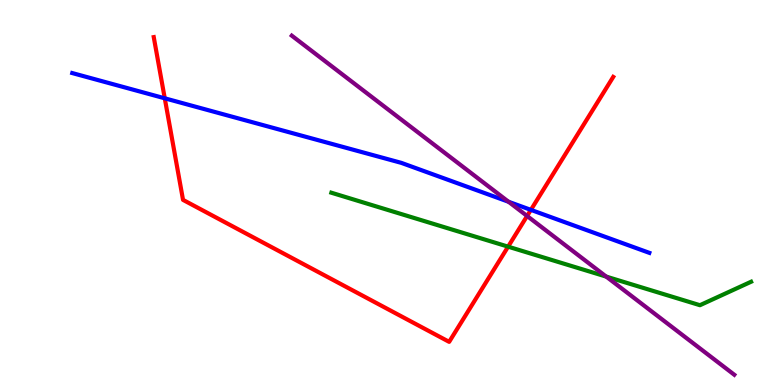[{'lines': ['blue', 'red'], 'intersections': [{'x': 2.13, 'y': 7.45}, {'x': 6.85, 'y': 4.55}]}, {'lines': ['green', 'red'], 'intersections': [{'x': 6.56, 'y': 3.59}]}, {'lines': ['purple', 'red'], 'intersections': [{'x': 6.8, 'y': 4.39}]}, {'lines': ['blue', 'green'], 'intersections': []}, {'lines': ['blue', 'purple'], 'intersections': [{'x': 6.56, 'y': 4.76}]}, {'lines': ['green', 'purple'], 'intersections': [{'x': 7.82, 'y': 2.82}]}]